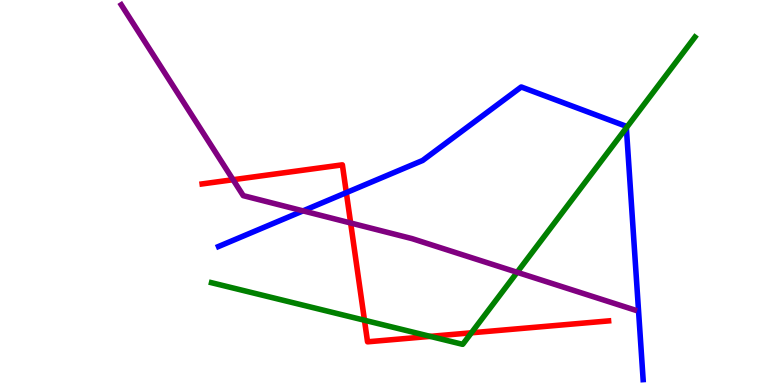[{'lines': ['blue', 'red'], 'intersections': [{'x': 4.47, 'y': 5.0}]}, {'lines': ['green', 'red'], 'intersections': [{'x': 4.7, 'y': 1.68}, {'x': 5.55, 'y': 1.26}, {'x': 6.08, 'y': 1.36}]}, {'lines': ['purple', 'red'], 'intersections': [{'x': 3.01, 'y': 5.33}, {'x': 4.52, 'y': 4.21}]}, {'lines': ['blue', 'green'], 'intersections': [{'x': 8.08, 'y': 6.68}]}, {'lines': ['blue', 'purple'], 'intersections': [{'x': 3.91, 'y': 4.52}]}, {'lines': ['green', 'purple'], 'intersections': [{'x': 6.67, 'y': 2.93}]}]